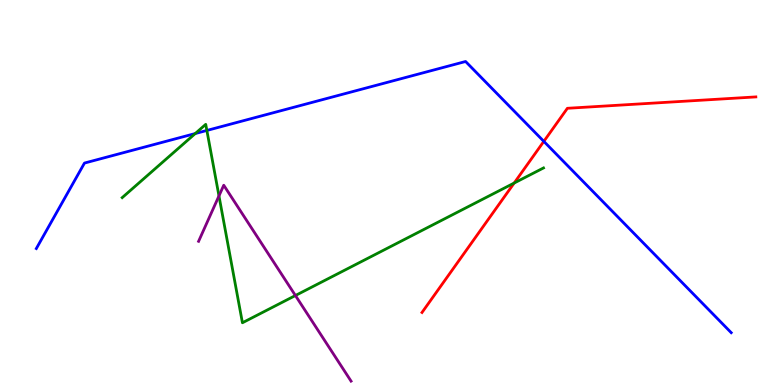[{'lines': ['blue', 'red'], 'intersections': [{'x': 7.02, 'y': 6.33}]}, {'lines': ['green', 'red'], 'intersections': [{'x': 6.63, 'y': 5.25}]}, {'lines': ['purple', 'red'], 'intersections': []}, {'lines': ['blue', 'green'], 'intersections': [{'x': 2.52, 'y': 6.53}, {'x': 2.67, 'y': 6.61}]}, {'lines': ['blue', 'purple'], 'intersections': []}, {'lines': ['green', 'purple'], 'intersections': [{'x': 2.83, 'y': 4.91}, {'x': 3.81, 'y': 2.32}]}]